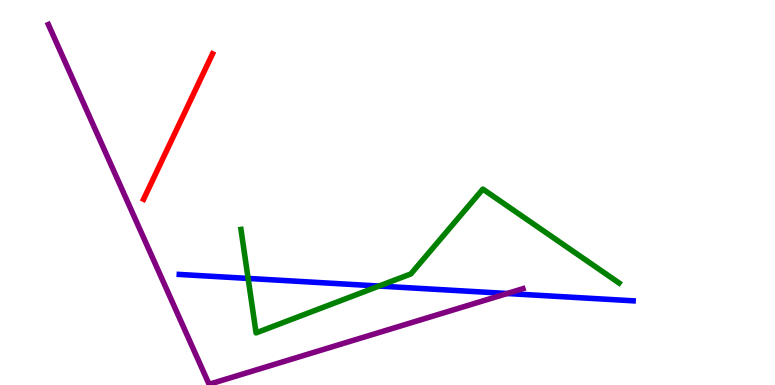[{'lines': ['blue', 'red'], 'intersections': []}, {'lines': ['green', 'red'], 'intersections': []}, {'lines': ['purple', 'red'], 'intersections': []}, {'lines': ['blue', 'green'], 'intersections': [{'x': 3.2, 'y': 2.77}, {'x': 4.89, 'y': 2.57}]}, {'lines': ['blue', 'purple'], 'intersections': [{'x': 6.54, 'y': 2.38}]}, {'lines': ['green', 'purple'], 'intersections': []}]